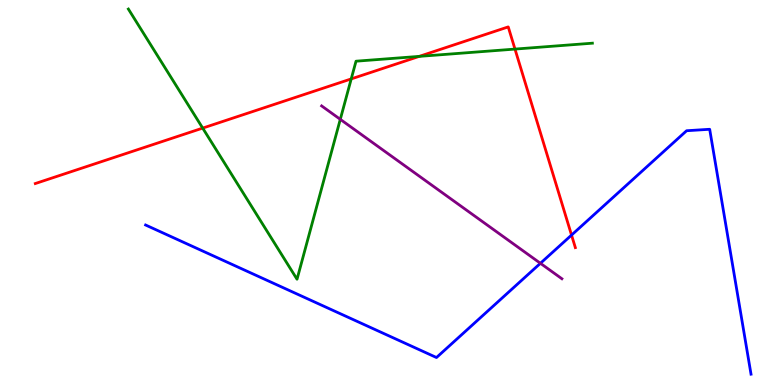[{'lines': ['blue', 'red'], 'intersections': [{'x': 7.37, 'y': 3.89}]}, {'lines': ['green', 'red'], 'intersections': [{'x': 2.62, 'y': 6.67}, {'x': 4.53, 'y': 7.95}, {'x': 5.41, 'y': 8.54}, {'x': 6.64, 'y': 8.73}]}, {'lines': ['purple', 'red'], 'intersections': []}, {'lines': ['blue', 'green'], 'intersections': []}, {'lines': ['blue', 'purple'], 'intersections': [{'x': 6.97, 'y': 3.16}]}, {'lines': ['green', 'purple'], 'intersections': [{'x': 4.39, 'y': 6.9}]}]